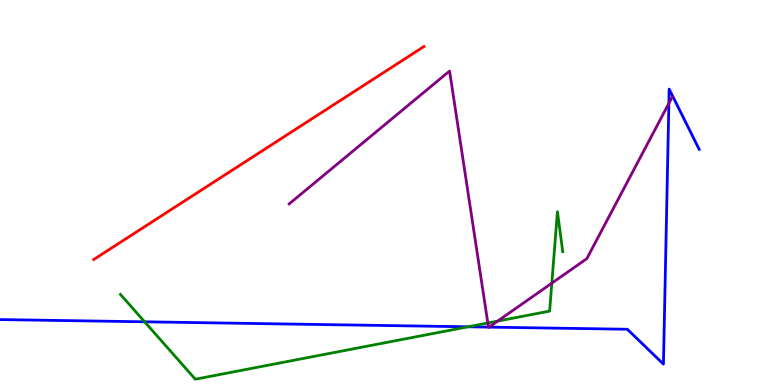[{'lines': ['blue', 'red'], 'intersections': []}, {'lines': ['green', 'red'], 'intersections': []}, {'lines': ['purple', 'red'], 'intersections': []}, {'lines': ['blue', 'green'], 'intersections': [{'x': 1.87, 'y': 1.64}, {'x': 6.04, 'y': 1.51}]}, {'lines': ['blue', 'purple'], 'intersections': [{'x': 6.3, 'y': 1.5}, {'x': 6.31, 'y': 1.5}, {'x': 8.63, 'y': 7.32}]}, {'lines': ['green', 'purple'], 'intersections': [{'x': 6.29, 'y': 1.61}, {'x': 6.42, 'y': 1.66}, {'x': 7.12, 'y': 2.64}]}]